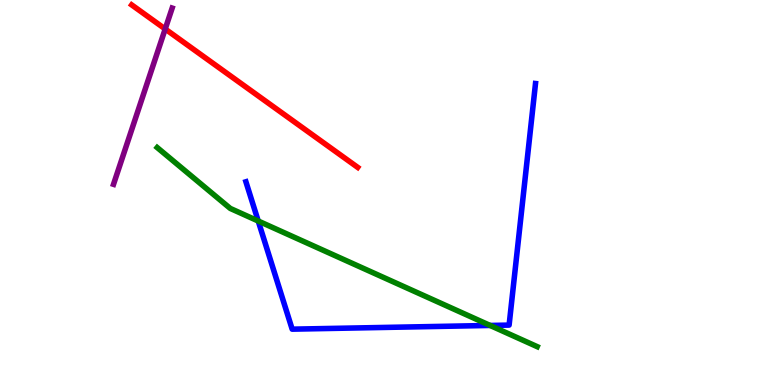[{'lines': ['blue', 'red'], 'intersections': []}, {'lines': ['green', 'red'], 'intersections': []}, {'lines': ['purple', 'red'], 'intersections': [{'x': 2.13, 'y': 9.25}]}, {'lines': ['blue', 'green'], 'intersections': [{'x': 3.33, 'y': 4.26}, {'x': 6.32, 'y': 1.55}]}, {'lines': ['blue', 'purple'], 'intersections': []}, {'lines': ['green', 'purple'], 'intersections': []}]